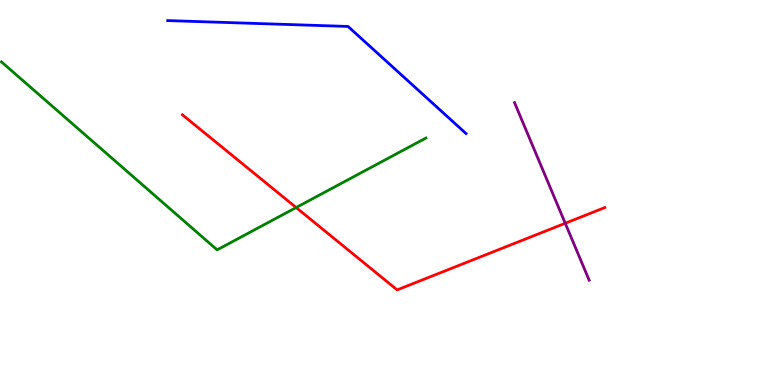[{'lines': ['blue', 'red'], 'intersections': []}, {'lines': ['green', 'red'], 'intersections': [{'x': 3.82, 'y': 4.61}]}, {'lines': ['purple', 'red'], 'intersections': [{'x': 7.29, 'y': 4.2}]}, {'lines': ['blue', 'green'], 'intersections': []}, {'lines': ['blue', 'purple'], 'intersections': []}, {'lines': ['green', 'purple'], 'intersections': []}]